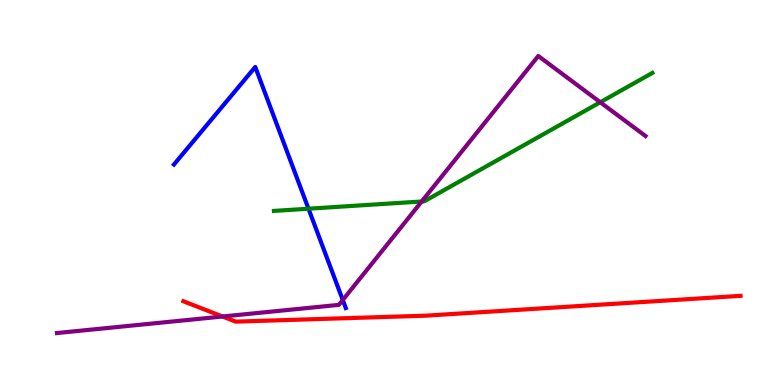[{'lines': ['blue', 'red'], 'intersections': []}, {'lines': ['green', 'red'], 'intersections': []}, {'lines': ['purple', 'red'], 'intersections': [{'x': 2.87, 'y': 1.78}]}, {'lines': ['blue', 'green'], 'intersections': [{'x': 3.98, 'y': 4.58}]}, {'lines': ['blue', 'purple'], 'intersections': [{'x': 4.42, 'y': 2.21}]}, {'lines': ['green', 'purple'], 'intersections': [{'x': 5.44, 'y': 4.77}, {'x': 7.75, 'y': 7.34}]}]